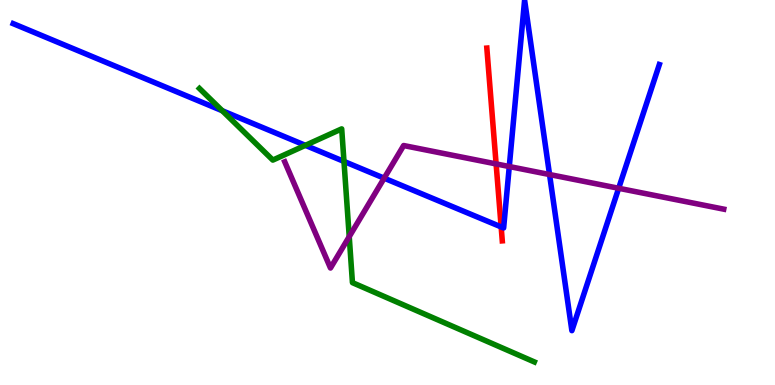[{'lines': ['blue', 'red'], 'intersections': [{'x': 6.47, 'y': 4.11}]}, {'lines': ['green', 'red'], 'intersections': []}, {'lines': ['purple', 'red'], 'intersections': [{'x': 6.4, 'y': 5.74}]}, {'lines': ['blue', 'green'], 'intersections': [{'x': 2.87, 'y': 7.12}, {'x': 3.94, 'y': 6.22}, {'x': 4.44, 'y': 5.81}]}, {'lines': ['blue', 'purple'], 'intersections': [{'x': 4.96, 'y': 5.37}, {'x': 6.57, 'y': 5.67}, {'x': 7.09, 'y': 5.47}, {'x': 7.98, 'y': 5.11}]}, {'lines': ['green', 'purple'], 'intersections': [{'x': 4.51, 'y': 3.85}]}]